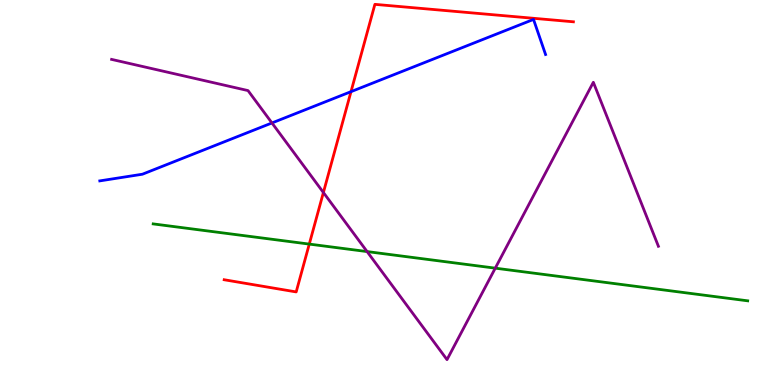[{'lines': ['blue', 'red'], 'intersections': [{'x': 4.53, 'y': 7.62}]}, {'lines': ['green', 'red'], 'intersections': [{'x': 3.99, 'y': 3.66}]}, {'lines': ['purple', 'red'], 'intersections': [{'x': 4.17, 'y': 5.0}]}, {'lines': ['blue', 'green'], 'intersections': []}, {'lines': ['blue', 'purple'], 'intersections': [{'x': 3.51, 'y': 6.81}]}, {'lines': ['green', 'purple'], 'intersections': [{'x': 4.74, 'y': 3.47}, {'x': 6.39, 'y': 3.03}]}]